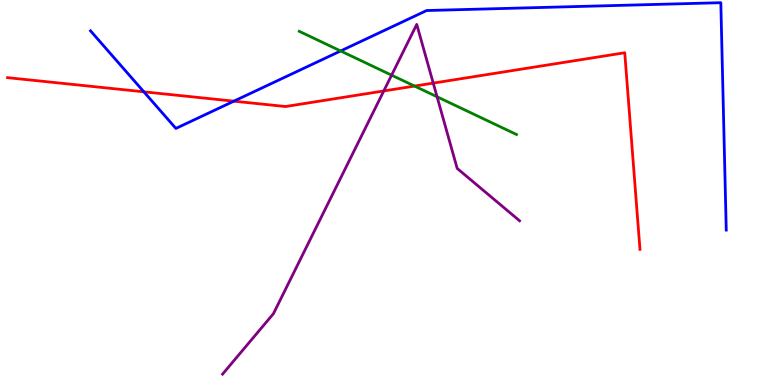[{'lines': ['blue', 'red'], 'intersections': [{'x': 1.86, 'y': 7.62}, {'x': 3.02, 'y': 7.37}]}, {'lines': ['green', 'red'], 'intersections': [{'x': 5.35, 'y': 7.76}]}, {'lines': ['purple', 'red'], 'intersections': [{'x': 4.95, 'y': 7.64}, {'x': 5.59, 'y': 7.84}]}, {'lines': ['blue', 'green'], 'intersections': [{'x': 4.4, 'y': 8.68}]}, {'lines': ['blue', 'purple'], 'intersections': []}, {'lines': ['green', 'purple'], 'intersections': [{'x': 5.05, 'y': 8.05}, {'x': 5.64, 'y': 7.49}]}]